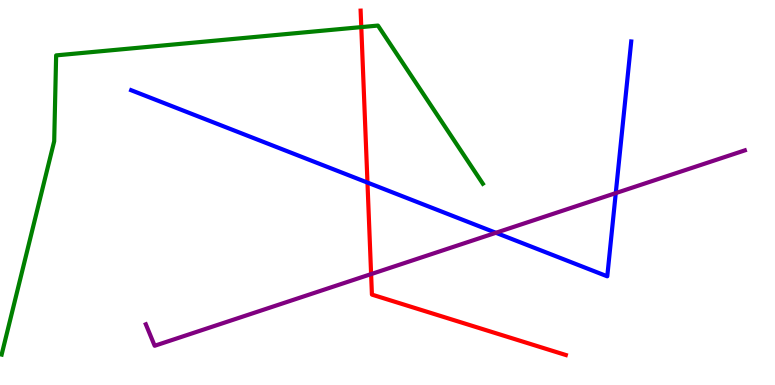[{'lines': ['blue', 'red'], 'intersections': [{'x': 4.74, 'y': 5.26}]}, {'lines': ['green', 'red'], 'intersections': [{'x': 4.66, 'y': 9.3}]}, {'lines': ['purple', 'red'], 'intersections': [{'x': 4.79, 'y': 2.88}]}, {'lines': ['blue', 'green'], 'intersections': []}, {'lines': ['blue', 'purple'], 'intersections': [{'x': 6.4, 'y': 3.95}, {'x': 7.95, 'y': 4.98}]}, {'lines': ['green', 'purple'], 'intersections': []}]